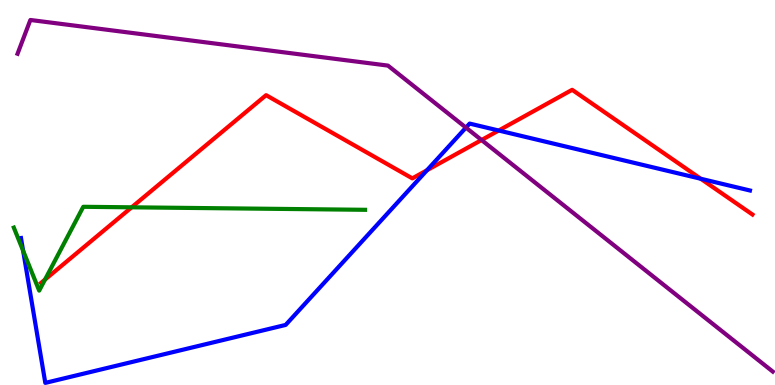[{'lines': ['blue', 'red'], 'intersections': [{'x': 5.51, 'y': 5.58}, {'x': 6.43, 'y': 6.61}, {'x': 9.04, 'y': 5.36}]}, {'lines': ['green', 'red'], 'intersections': [{'x': 0.581, 'y': 2.74}, {'x': 1.7, 'y': 4.62}]}, {'lines': ['purple', 'red'], 'intersections': [{'x': 6.21, 'y': 6.36}]}, {'lines': ['blue', 'green'], 'intersections': [{'x': 0.298, 'y': 3.49}]}, {'lines': ['blue', 'purple'], 'intersections': [{'x': 6.01, 'y': 6.69}]}, {'lines': ['green', 'purple'], 'intersections': []}]